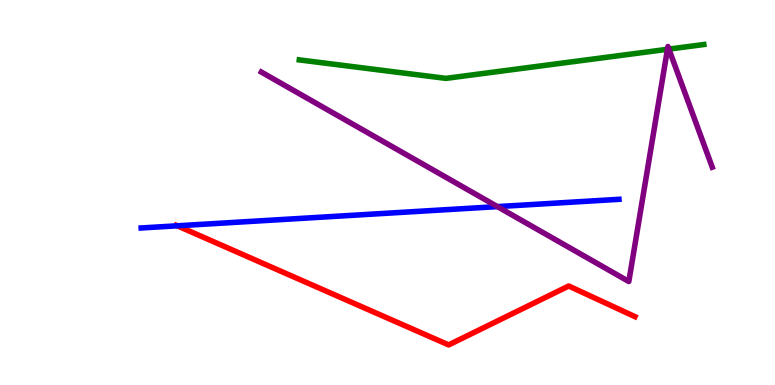[{'lines': ['blue', 'red'], 'intersections': [{'x': 2.29, 'y': 4.13}]}, {'lines': ['green', 'red'], 'intersections': []}, {'lines': ['purple', 'red'], 'intersections': []}, {'lines': ['blue', 'green'], 'intersections': []}, {'lines': ['blue', 'purple'], 'intersections': [{'x': 6.42, 'y': 4.63}]}, {'lines': ['green', 'purple'], 'intersections': [{'x': 8.61, 'y': 8.72}, {'x': 8.63, 'y': 8.72}]}]